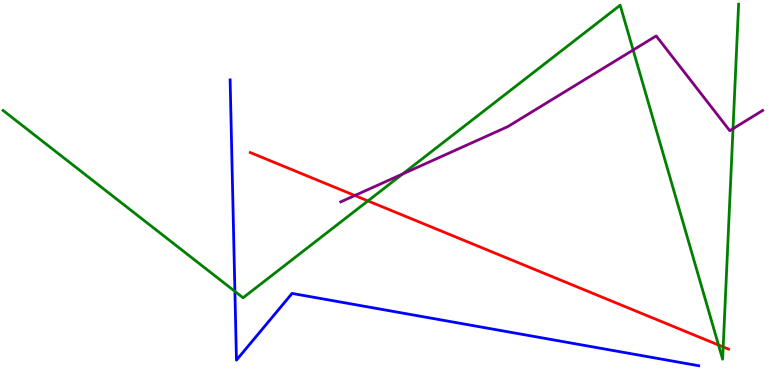[{'lines': ['blue', 'red'], 'intersections': []}, {'lines': ['green', 'red'], 'intersections': [{'x': 4.75, 'y': 4.78}, {'x': 9.27, 'y': 1.04}, {'x': 9.33, 'y': 0.989}]}, {'lines': ['purple', 'red'], 'intersections': [{'x': 4.58, 'y': 4.92}]}, {'lines': ['blue', 'green'], 'intersections': [{'x': 3.03, 'y': 2.43}]}, {'lines': ['blue', 'purple'], 'intersections': []}, {'lines': ['green', 'purple'], 'intersections': [{'x': 5.2, 'y': 5.48}, {'x': 8.17, 'y': 8.7}, {'x': 9.46, 'y': 6.66}]}]